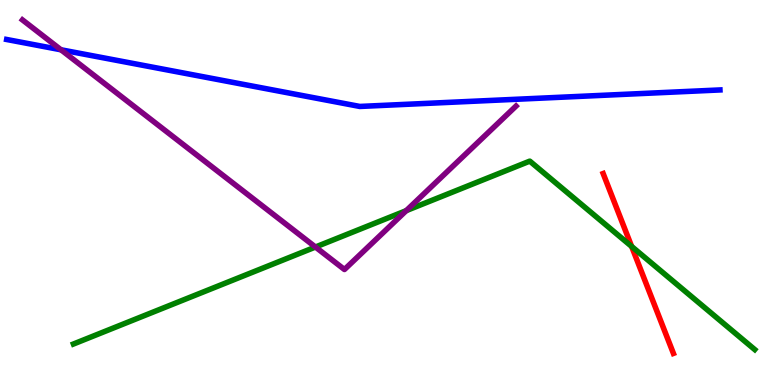[{'lines': ['blue', 'red'], 'intersections': []}, {'lines': ['green', 'red'], 'intersections': [{'x': 8.15, 'y': 3.6}]}, {'lines': ['purple', 'red'], 'intersections': []}, {'lines': ['blue', 'green'], 'intersections': []}, {'lines': ['blue', 'purple'], 'intersections': [{'x': 0.787, 'y': 8.71}]}, {'lines': ['green', 'purple'], 'intersections': [{'x': 4.07, 'y': 3.58}, {'x': 5.24, 'y': 4.53}]}]